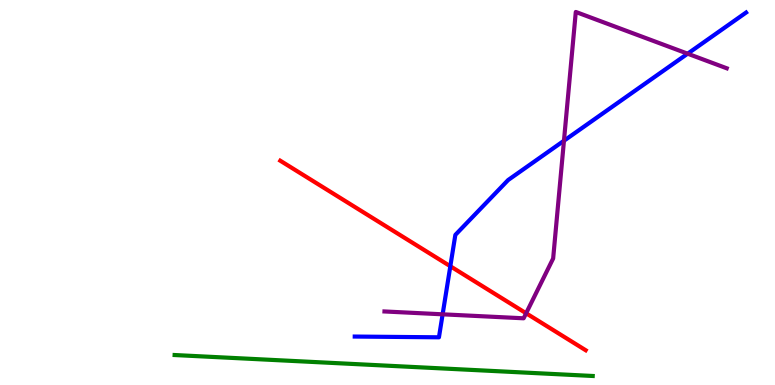[{'lines': ['blue', 'red'], 'intersections': [{'x': 5.81, 'y': 3.08}]}, {'lines': ['green', 'red'], 'intersections': []}, {'lines': ['purple', 'red'], 'intersections': [{'x': 6.79, 'y': 1.86}]}, {'lines': ['blue', 'green'], 'intersections': []}, {'lines': ['blue', 'purple'], 'intersections': [{'x': 5.71, 'y': 1.84}, {'x': 7.28, 'y': 6.34}, {'x': 8.87, 'y': 8.61}]}, {'lines': ['green', 'purple'], 'intersections': []}]